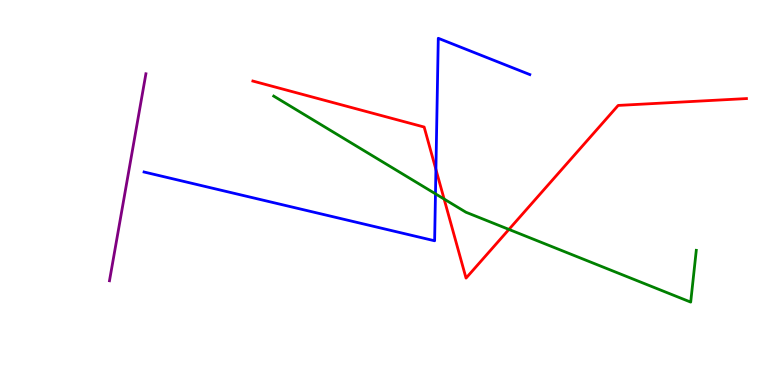[{'lines': ['blue', 'red'], 'intersections': [{'x': 5.62, 'y': 5.6}]}, {'lines': ['green', 'red'], 'intersections': [{'x': 5.73, 'y': 4.83}, {'x': 6.57, 'y': 4.04}]}, {'lines': ['purple', 'red'], 'intersections': []}, {'lines': ['blue', 'green'], 'intersections': [{'x': 5.62, 'y': 4.97}]}, {'lines': ['blue', 'purple'], 'intersections': []}, {'lines': ['green', 'purple'], 'intersections': []}]